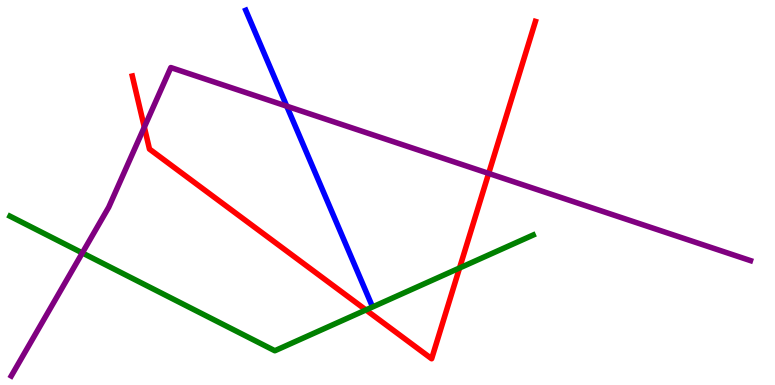[{'lines': ['blue', 'red'], 'intersections': []}, {'lines': ['green', 'red'], 'intersections': [{'x': 4.72, 'y': 1.95}, {'x': 5.93, 'y': 3.04}]}, {'lines': ['purple', 'red'], 'intersections': [{'x': 1.86, 'y': 6.7}, {'x': 6.31, 'y': 5.5}]}, {'lines': ['blue', 'green'], 'intersections': []}, {'lines': ['blue', 'purple'], 'intersections': [{'x': 3.7, 'y': 7.24}]}, {'lines': ['green', 'purple'], 'intersections': [{'x': 1.06, 'y': 3.43}]}]